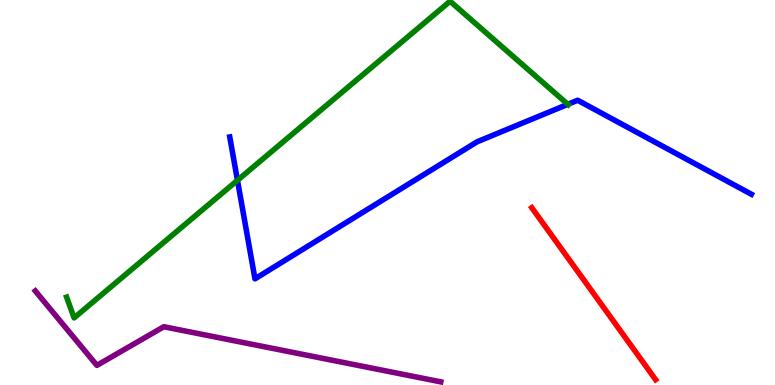[{'lines': ['blue', 'red'], 'intersections': []}, {'lines': ['green', 'red'], 'intersections': []}, {'lines': ['purple', 'red'], 'intersections': []}, {'lines': ['blue', 'green'], 'intersections': [{'x': 3.06, 'y': 5.32}, {'x': 7.33, 'y': 7.29}]}, {'lines': ['blue', 'purple'], 'intersections': []}, {'lines': ['green', 'purple'], 'intersections': []}]